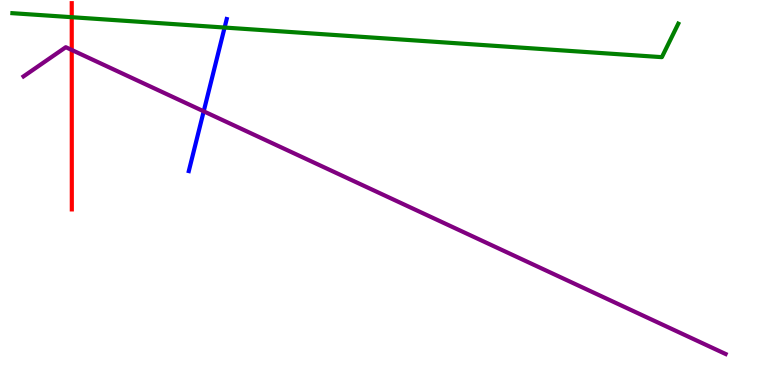[{'lines': ['blue', 'red'], 'intersections': []}, {'lines': ['green', 'red'], 'intersections': [{'x': 0.926, 'y': 9.55}]}, {'lines': ['purple', 'red'], 'intersections': [{'x': 0.926, 'y': 8.7}]}, {'lines': ['blue', 'green'], 'intersections': [{'x': 2.9, 'y': 9.28}]}, {'lines': ['blue', 'purple'], 'intersections': [{'x': 2.63, 'y': 7.11}]}, {'lines': ['green', 'purple'], 'intersections': []}]